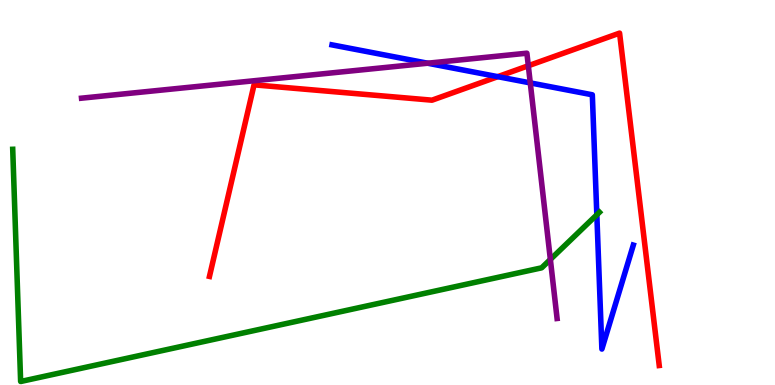[{'lines': ['blue', 'red'], 'intersections': [{'x': 6.42, 'y': 8.01}]}, {'lines': ['green', 'red'], 'intersections': []}, {'lines': ['purple', 'red'], 'intersections': [{'x': 6.82, 'y': 8.29}]}, {'lines': ['blue', 'green'], 'intersections': [{'x': 7.7, 'y': 4.42}]}, {'lines': ['blue', 'purple'], 'intersections': [{'x': 5.52, 'y': 8.36}, {'x': 6.84, 'y': 7.85}]}, {'lines': ['green', 'purple'], 'intersections': [{'x': 7.1, 'y': 3.26}]}]